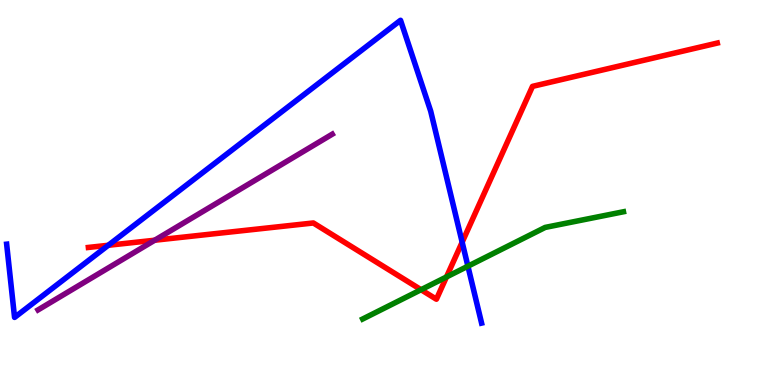[{'lines': ['blue', 'red'], 'intersections': [{'x': 1.4, 'y': 3.63}, {'x': 5.96, 'y': 3.71}]}, {'lines': ['green', 'red'], 'intersections': [{'x': 5.43, 'y': 2.47}, {'x': 5.76, 'y': 2.81}]}, {'lines': ['purple', 'red'], 'intersections': [{'x': 2.0, 'y': 3.76}]}, {'lines': ['blue', 'green'], 'intersections': [{'x': 6.04, 'y': 3.09}]}, {'lines': ['blue', 'purple'], 'intersections': []}, {'lines': ['green', 'purple'], 'intersections': []}]